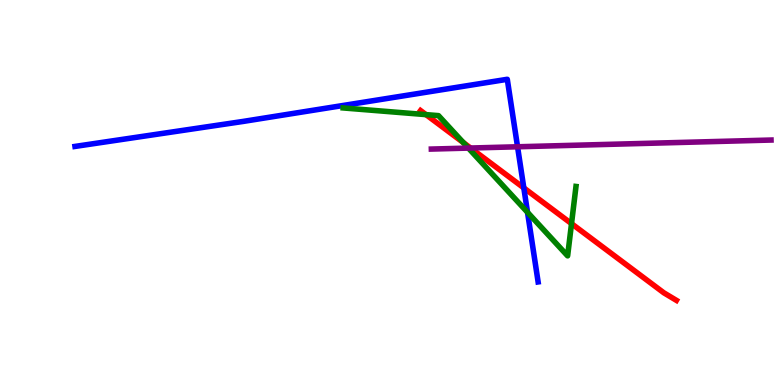[{'lines': ['blue', 'red'], 'intersections': [{'x': 6.76, 'y': 5.12}]}, {'lines': ['green', 'red'], 'intersections': [{'x': 5.5, 'y': 7.02}, {'x': 5.98, 'y': 6.3}, {'x': 7.37, 'y': 4.19}]}, {'lines': ['purple', 'red'], 'intersections': [{'x': 6.07, 'y': 6.16}]}, {'lines': ['blue', 'green'], 'intersections': [{'x': 6.81, 'y': 4.48}]}, {'lines': ['blue', 'purple'], 'intersections': [{'x': 6.68, 'y': 6.19}]}, {'lines': ['green', 'purple'], 'intersections': [{'x': 6.04, 'y': 6.15}]}]